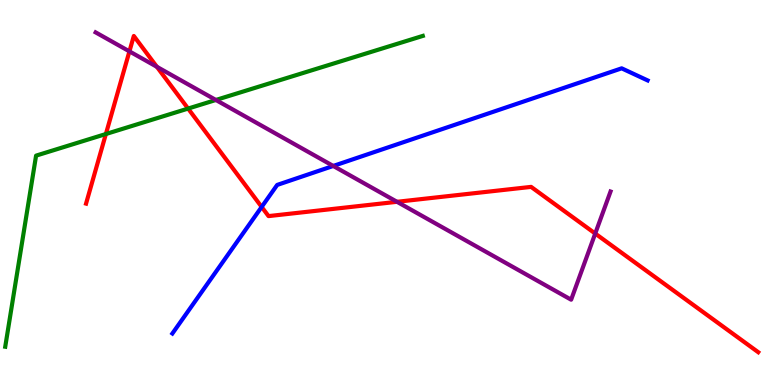[{'lines': ['blue', 'red'], 'intersections': [{'x': 3.38, 'y': 4.63}]}, {'lines': ['green', 'red'], 'intersections': [{'x': 1.37, 'y': 6.52}, {'x': 2.43, 'y': 7.18}]}, {'lines': ['purple', 'red'], 'intersections': [{'x': 1.67, 'y': 8.67}, {'x': 2.02, 'y': 8.26}, {'x': 5.12, 'y': 4.76}, {'x': 7.68, 'y': 3.93}]}, {'lines': ['blue', 'green'], 'intersections': []}, {'lines': ['blue', 'purple'], 'intersections': [{'x': 4.3, 'y': 5.69}]}, {'lines': ['green', 'purple'], 'intersections': [{'x': 2.79, 'y': 7.4}]}]